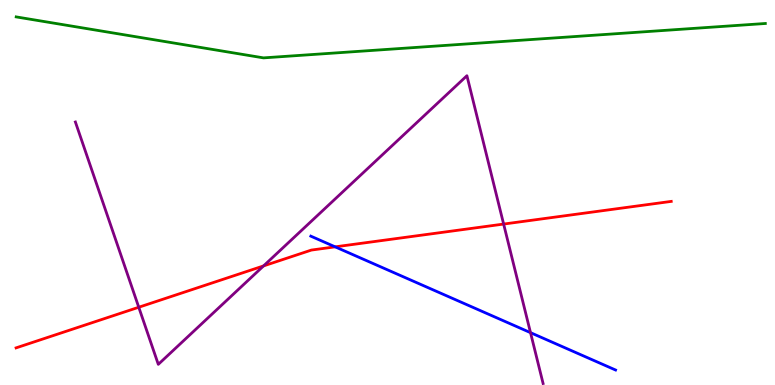[{'lines': ['blue', 'red'], 'intersections': [{'x': 4.32, 'y': 3.59}]}, {'lines': ['green', 'red'], 'intersections': []}, {'lines': ['purple', 'red'], 'intersections': [{'x': 1.79, 'y': 2.02}, {'x': 3.4, 'y': 3.09}, {'x': 6.5, 'y': 4.18}]}, {'lines': ['blue', 'green'], 'intersections': []}, {'lines': ['blue', 'purple'], 'intersections': [{'x': 6.85, 'y': 1.36}]}, {'lines': ['green', 'purple'], 'intersections': []}]